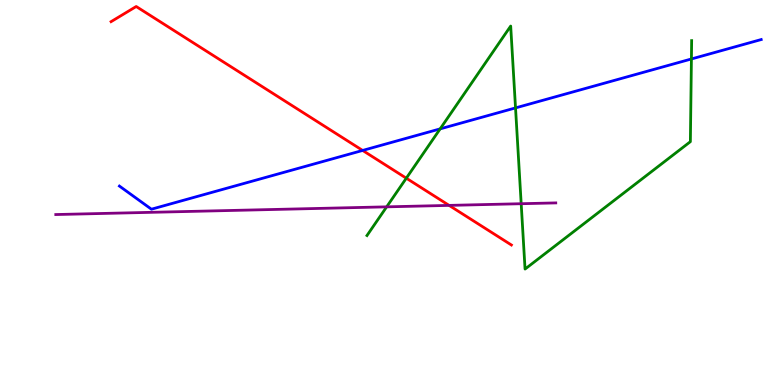[{'lines': ['blue', 'red'], 'intersections': [{'x': 4.68, 'y': 6.09}]}, {'lines': ['green', 'red'], 'intersections': [{'x': 5.24, 'y': 5.37}]}, {'lines': ['purple', 'red'], 'intersections': [{'x': 5.79, 'y': 4.67}]}, {'lines': ['blue', 'green'], 'intersections': [{'x': 5.68, 'y': 6.65}, {'x': 6.65, 'y': 7.2}, {'x': 8.92, 'y': 8.47}]}, {'lines': ['blue', 'purple'], 'intersections': []}, {'lines': ['green', 'purple'], 'intersections': [{'x': 4.99, 'y': 4.63}, {'x': 6.73, 'y': 4.71}]}]